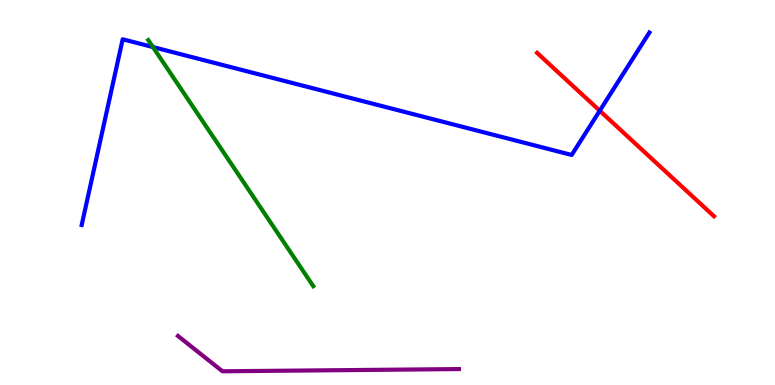[{'lines': ['blue', 'red'], 'intersections': [{'x': 7.74, 'y': 7.12}]}, {'lines': ['green', 'red'], 'intersections': []}, {'lines': ['purple', 'red'], 'intersections': []}, {'lines': ['blue', 'green'], 'intersections': [{'x': 1.97, 'y': 8.78}]}, {'lines': ['blue', 'purple'], 'intersections': []}, {'lines': ['green', 'purple'], 'intersections': []}]